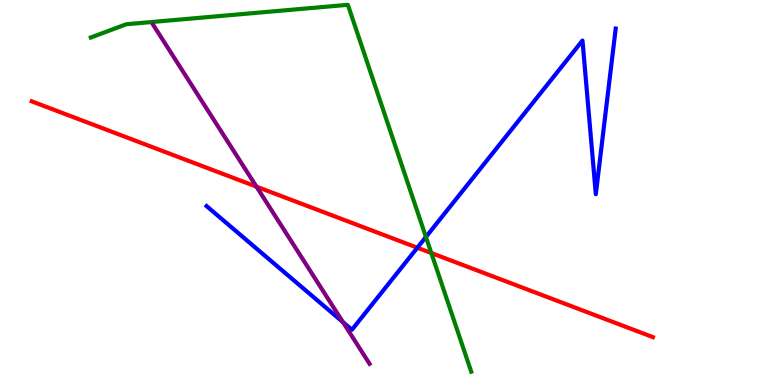[{'lines': ['blue', 'red'], 'intersections': [{'x': 5.38, 'y': 3.57}]}, {'lines': ['green', 'red'], 'intersections': [{'x': 5.57, 'y': 3.43}]}, {'lines': ['purple', 'red'], 'intersections': [{'x': 3.31, 'y': 5.15}]}, {'lines': ['blue', 'green'], 'intersections': [{'x': 5.5, 'y': 3.85}]}, {'lines': ['blue', 'purple'], 'intersections': [{'x': 4.43, 'y': 1.63}]}, {'lines': ['green', 'purple'], 'intersections': []}]